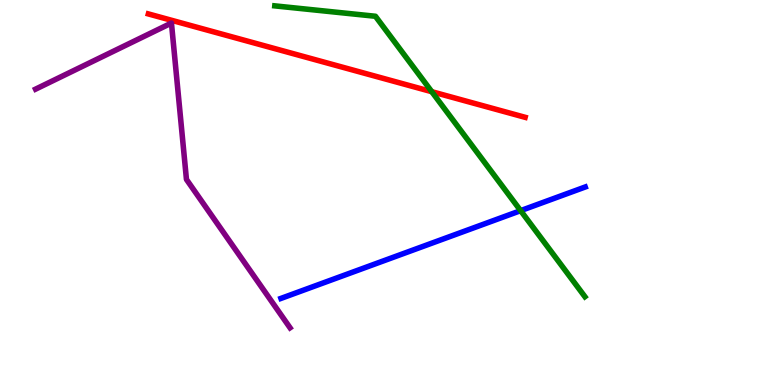[{'lines': ['blue', 'red'], 'intersections': []}, {'lines': ['green', 'red'], 'intersections': [{'x': 5.57, 'y': 7.62}]}, {'lines': ['purple', 'red'], 'intersections': []}, {'lines': ['blue', 'green'], 'intersections': [{'x': 6.72, 'y': 4.53}]}, {'lines': ['blue', 'purple'], 'intersections': []}, {'lines': ['green', 'purple'], 'intersections': []}]